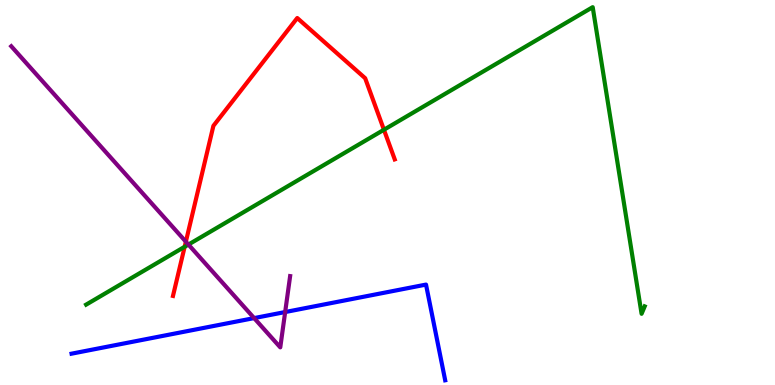[{'lines': ['blue', 'red'], 'intersections': []}, {'lines': ['green', 'red'], 'intersections': [{'x': 2.38, 'y': 3.59}, {'x': 4.95, 'y': 6.63}]}, {'lines': ['purple', 'red'], 'intersections': [{'x': 2.4, 'y': 3.72}]}, {'lines': ['blue', 'green'], 'intersections': []}, {'lines': ['blue', 'purple'], 'intersections': [{'x': 3.28, 'y': 1.74}, {'x': 3.68, 'y': 1.89}]}, {'lines': ['green', 'purple'], 'intersections': [{'x': 2.43, 'y': 3.65}]}]